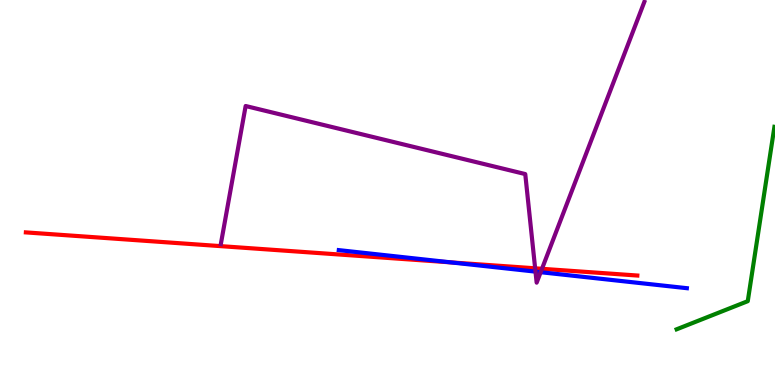[{'lines': ['blue', 'red'], 'intersections': [{'x': 5.82, 'y': 3.19}]}, {'lines': ['green', 'red'], 'intersections': []}, {'lines': ['purple', 'red'], 'intersections': [{'x': 6.91, 'y': 3.03}, {'x': 6.99, 'y': 3.02}]}, {'lines': ['blue', 'green'], 'intersections': []}, {'lines': ['blue', 'purple'], 'intersections': [{'x': 6.91, 'y': 2.94}, {'x': 6.98, 'y': 2.93}]}, {'lines': ['green', 'purple'], 'intersections': []}]